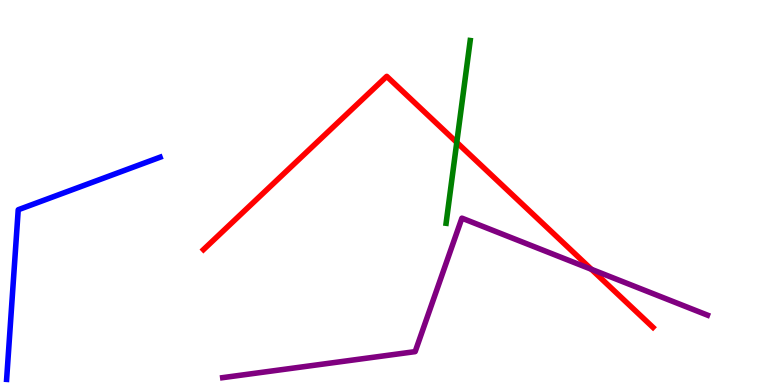[{'lines': ['blue', 'red'], 'intersections': []}, {'lines': ['green', 'red'], 'intersections': [{'x': 5.89, 'y': 6.3}]}, {'lines': ['purple', 'red'], 'intersections': [{'x': 7.63, 'y': 3.01}]}, {'lines': ['blue', 'green'], 'intersections': []}, {'lines': ['blue', 'purple'], 'intersections': []}, {'lines': ['green', 'purple'], 'intersections': []}]